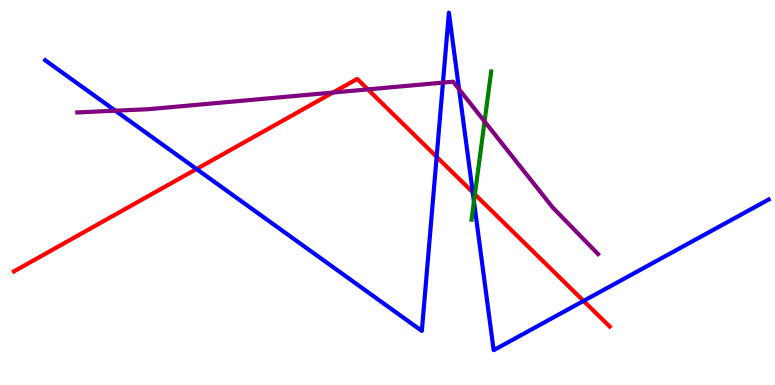[{'lines': ['blue', 'red'], 'intersections': [{'x': 2.54, 'y': 5.61}, {'x': 5.63, 'y': 5.93}, {'x': 6.1, 'y': 5.01}, {'x': 7.53, 'y': 2.18}]}, {'lines': ['green', 'red'], 'intersections': [{'x': 6.13, 'y': 4.95}]}, {'lines': ['purple', 'red'], 'intersections': [{'x': 4.3, 'y': 7.6}, {'x': 4.75, 'y': 7.68}]}, {'lines': ['blue', 'green'], 'intersections': [{'x': 6.12, 'y': 4.77}]}, {'lines': ['blue', 'purple'], 'intersections': [{'x': 1.49, 'y': 7.12}, {'x': 5.72, 'y': 7.85}, {'x': 5.92, 'y': 7.68}]}, {'lines': ['green', 'purple'], 'intersections': [{'x': 6.25, 'y': 6.85}]}]